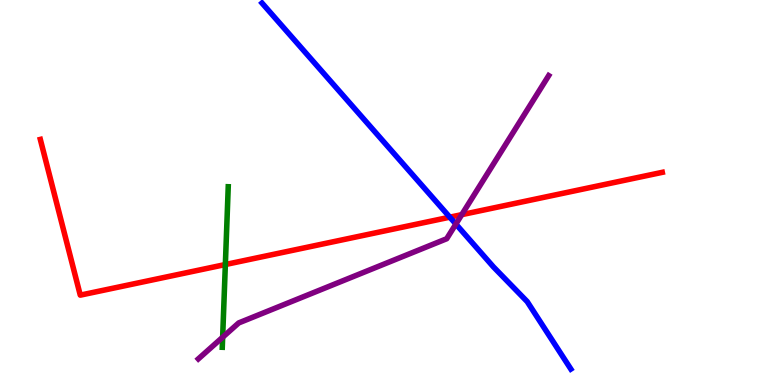[{'lines': ['blue', 'red'], 'intersections': [{'x': 5.8, 'y': 4.36}]}, {'lines': ['green', 'red'], 'intersections': [{'x': 2.91, 'y': 3.13}]}, {'lines': ['purple', 'red'], 'intersections': [{'x': 5.96, 'y': 4.42}]}, {'lines': ['blue', 'green'], 'intersections': []}, {'lines': ['blue', 'purple'], 'intersections': [{'x': 5.88, 'y': 4.18}]}, {'lines': ['green', 'purple'], 'intersections': [{'x': 2.87, 'y': 1.24}]}]